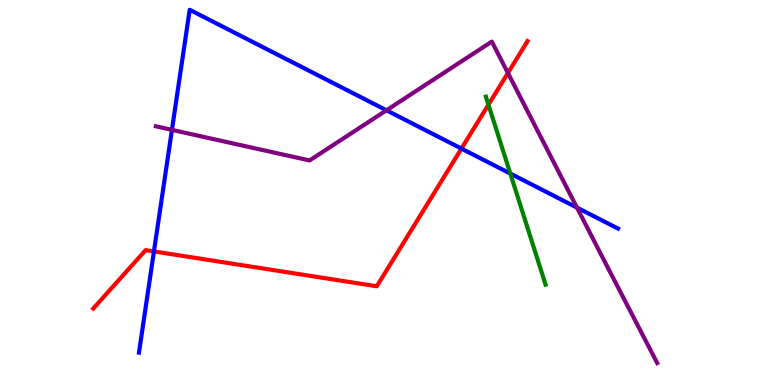[{'lines': ['blue', 'red'], 'intersections': [{'x': 1.99, 'y': 3.47}, {'x': 5.95, 'y': 6.14}]}, {'lines': ['green', 'red'], 'intersections': [{'x': 6.3, 'y': 7.28}]}, {'lines': ['purple', 'red'], 'intersections': [{'x': 6.55, 'y': 8.1}]}, {'lines': ['blue', 'green'], 'intersections': [{'x': 6.58, 'y': 5.49}]}, {'lines': ['blue', 'purple'], 'intersections': [{'x': 2.22, 'y': 6.63}, {'x': 4.99, 'y': 7.14}, {'x': 7.45, 'y': 4.61}]}, {'lines': ['green', 'purple'], 'intersections': []}]